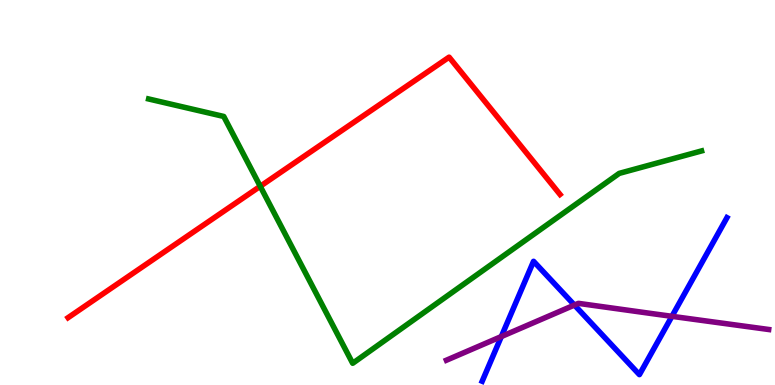[{'lines': ['blue', 'red'], 'intersections': []}, {'lines': ['green', 'red'], 'intersections': [{'x': 3.36, 'y': 5.16}]}, {'lines': ['purple', 'red'], 'intersections': []}, {'lines': ['blue', 'green'], 'intersections': []}, {'lines': ['blue', 'purple'], 'intersections': [{'x': 6.47, 'y': 1.26}, {'x': 7.41, 'y': 2.08}, {'x': 8.67, 'y': 1.78}]}, {'lines': ['green', 'purple'], 'intersections': []}]